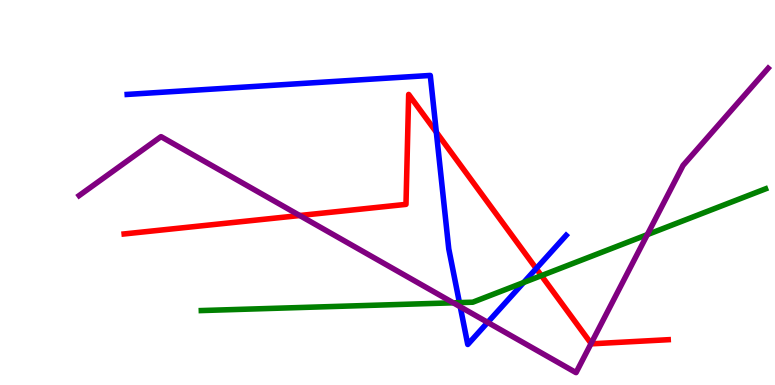[{'lines': ['blue', 'red'], 'intersections': [{'x': 5.63, 'y': 6.57}, {'x': 6.92, 'y': 3.02}]}, {'lines': ['green', 'red'], 'intersections': [{'x': 6.99, 'y': 2.84}]}, {'lines': ['purple', 'red'], 'intersections': [{'x': 3.87, 'y': 4.4}, {'x': 7.63, 'y': 1.08}]}, {'lines': ['blue', 'green'], 'intersections': [{'x': 5.93, 'y': 2.14}, {'x': 6.76, 'y': 2.66}]}, {'lines': ['blue', 'purple'], 'intersections': [{'x': 5.94, 'y': 2.03}, {'x': 6.29, 'y': 1.63}]}, {'lines': ['green', 'purple'], 'intersections': [{'x': 5.85, 'y': 2.13}, {'x': 8.35, 'y': 3.91}]}]